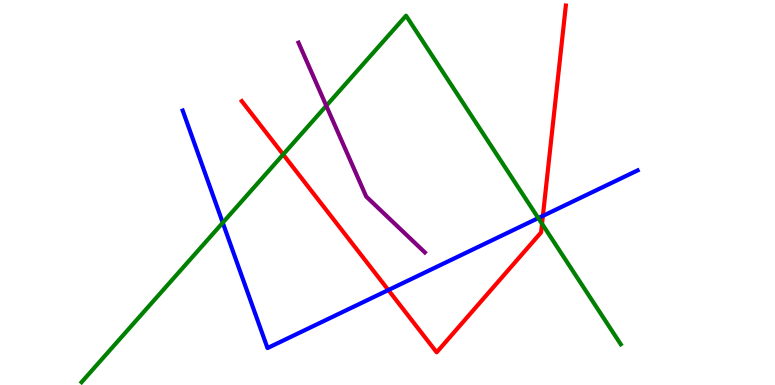[{'lines': ['blue', 'red'], 'intersections': [{'x': 5.01, 'y': 2.47}, {'x': 7.01, 'y': 4.39}]}, {'lines': ['green', 'red'], 'intersections': [{'x': 3.65, 'y': 5.99}, {'x': 6.99, 'y': 4.19}]}, {'lines': ['purple', 'red'], 'intersections': []}, {'lines': ['blue', 'green'], 'intersections': [{'x': 2.87, 'y': 4.22}, {'x': 6.95, 'y': 4.34}]}, {'lines': ['blue', 'purple'], 'intersections': []}, {'lines': ['green', 'purple'], 'intersections': [{'x': 4.21, 'y': 7.25}]}]